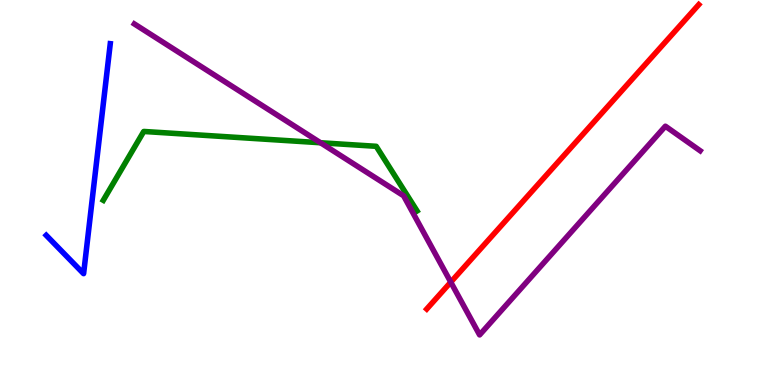[{'lines': ['blue', 'red'], 'intersections': []}, {'lines': ['green', 'red'], 'intersections': []}, {'lines': ['purple', 'red'], 'intersections': [{'x': 5.82, 'y': 2.67}]}, {'lines': ['blue', 'green'], 'intersections': []}, {'lines': ['blue', 'purple'], 'intersections': []}, {'lines': ['green', 'purple'], 'intersections': [{'x': 4.14, 'y': 6.29}]}]